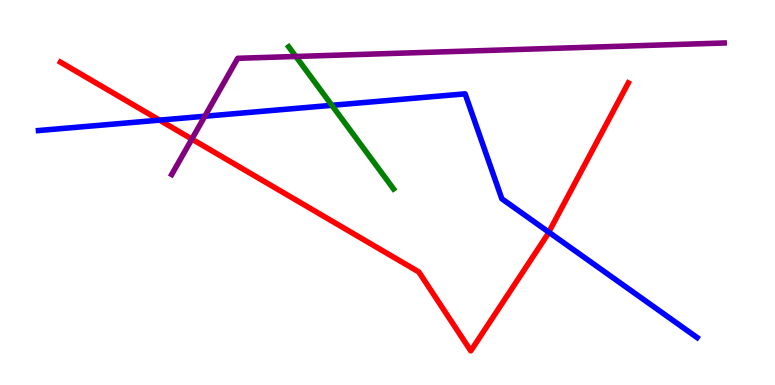[{'lines': ['blue', 'red'], 'intersections': [{'x': 2.06, 'y': 6.88}, {'x': 7.08, 'y': 3.97}]}, {'lines': ['green', 'red'], 'intersections': []}, {'lines': ['purple', 'red'], 'intersections': [{'x': 2.48, 'y': 6.39}]}, {'lines': ['blue', 'green'], 'intersections': [{'x': 4.28, 'y': 7.26}]}, {'lines': ['blue', 'purple'], 'intersections': [{'x': 2.64, 'y': 6.98}]}, {'lines': ['green', 'purple'], 'intersections': [{'x': 3.82, 'y': 8.53}]}]